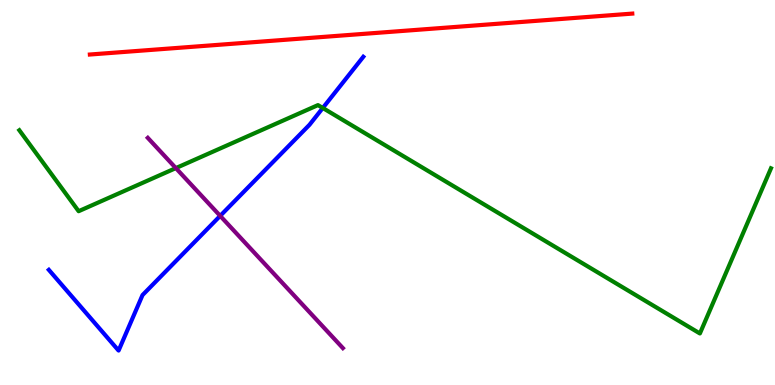[{'lines': ['blue', 'red'], 'intersections': []}, {'lines': ['green', 'red'], 'intersections': []}, {'lines': ['purple', 'red'], 'intersections': []}, {'lines': ['blue', 'green'], 'intersections': [{'x': 4.17, 'y': 7.2}]}, {'lines': ['blue', 'purple'], 'intersections': [{'x': 2.84, 'y': 4.39}]}, {'lines': ['green', 'purple'], 'intersections': [{'x': 2.27, 'y': 5.63}]}]